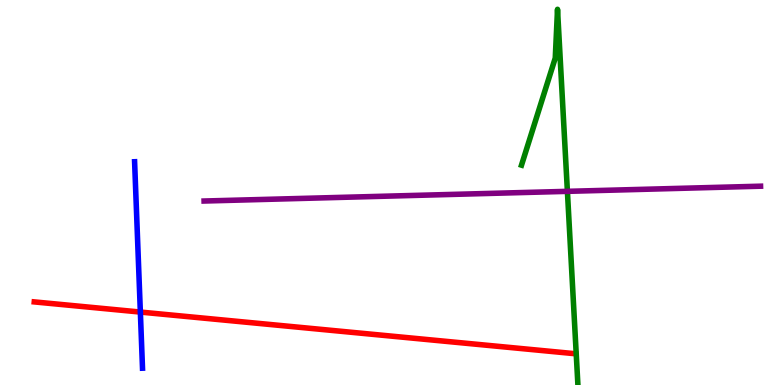[{'lines': ['blue', 'red'], 'intersections': [{'x': 1.81, 'y': 1.89}]}, {'lines': ['green', 'red'], 'intersections': []}, {'lines': ['purple', 'red'], 'intersections': []}, {'lines': ['blue', 'green'], 'intersections': []}, {'lines': ['blue', 'purple'], 'intersections': []}, {'lines': ['green', 'purple'], 'intersections': [{'x': 7.32, 'y': 5.03}]}]